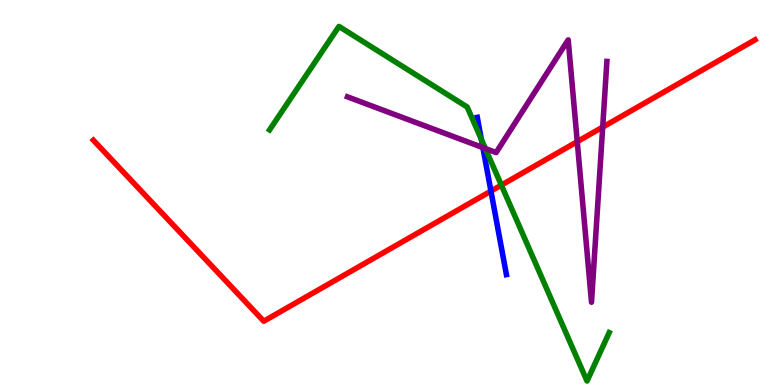[{'lines': ['blue', 'red'], 'intersections': [{'x': 6.33, 'y': 5.04}]}, {'lines': ['green', 'red'], 'intersections': [{'x': 6.47, 'y': 5.19}]}, {'lines': ['purple', 'red'], 'intersections': [{'x': 7.45, 'y': 6.32}, {'x': 7.78, 'y': 6.7}]}, {'lines': ['blue', 'green'], 'intersections': [{'x': 6.21, 'y': 6.38}]}, {'lines': ['blue', 'purple'], 'intersections': [{'x': 6.23, 'y': 6.17}]}, {'lines': ['green', 'purple'], 'intersections': [{'x': 6.26, 'y': 6.14}]}]